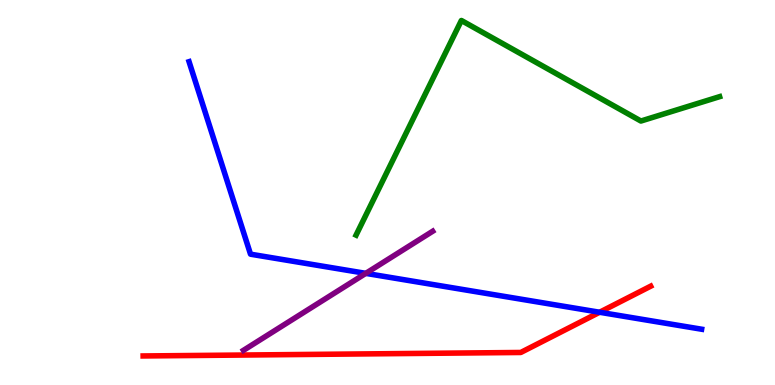[{'lines': ['blue', 'red'], 'intersections': [{'x': 7.74, 'y': 1.89}]}, {'lines': ['green', 'red'], 'intersections': []}, {'lines': ['purple', 'red'], 'intersections': []}, {'lines': ['blue', 'green'], 'intersections': []}, {'lines': ['blue', 'purple'], 'intersections': [{'x': 4.72, 'y': 2.9}]}, {'lines': ['green', 'purple'], 'intersections': []}]